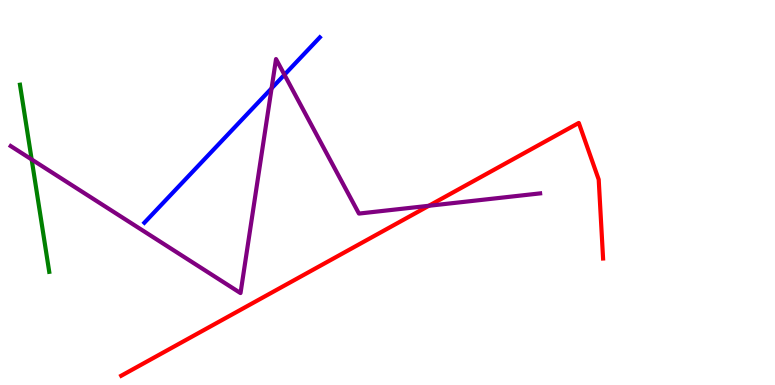[{'lines': ['blue', 'red'], 'intersections': []}, {'lines': ['green', 'red'], 'intersections': []}, {'lines': ['purple', 'red'], 'intersections': [{'x': 5.53, 'y': 4.65}]}, {'lines': ['blue', 'green'], 'intersections': []}, {'lines': ['blue', 'purple'], 'intersections': [{'x': 3.5, 'y': 7.71}, {'x': 3.67, 'y': 8.06}]}, {'lines': ['green', 'purple'], 'intersections': [{'x': 0.409, 'y': 5.86}]}]